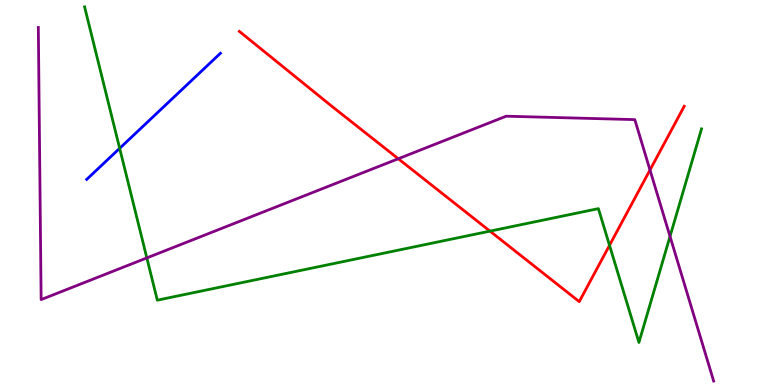[{'lines': ['blue', 'red'], 'intersections': []}, {'lines': ['green', 'red'], 'intersections': [{'x': 6.32, 'y': 4.0}, {'x': 7.86, 'y': 3.63}]}, {'lines': ['purple', 'red'], 'intersections': [{'x': 5.14, 'y': 5.88}, {'x': 8.39, 'y': 5.58}]}, {'lines': ['blue', 'green'], 'intersections': [{'x': 1.54, 'y': 6.15}]}, {'lines': ['blue', 'purple'], 'intersections': []}, {'lines': ['green', 'purple'], 'intersections': [{'x': 1.89, 'y': 3.3}, {'x': 8.65, 'y': 3.86}]}]